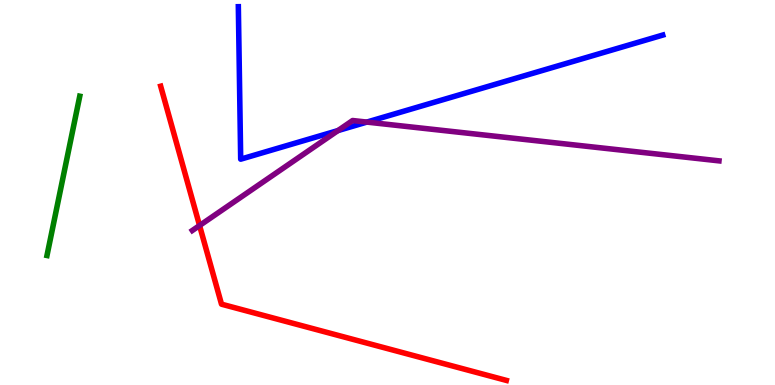[{'lines': ['blue', 'red'], 'intersections': []}, {'lines': ['green', 'red'], 'intersections': []}, {'lines': ['purple', 'red'], 'intersections': [{'x': 2.57, 'y': 4.14}]}, {'lines': ['blue', 'green'], 'intersections': []}, {'lines': ['blue', 'purple'], 'intersections': [{'x': 4.36, 'y': 6.61}, {'x': 4.73, 'y': 6.83}]}, {'lines': ['green', 'purple'], 'intersections': []}]